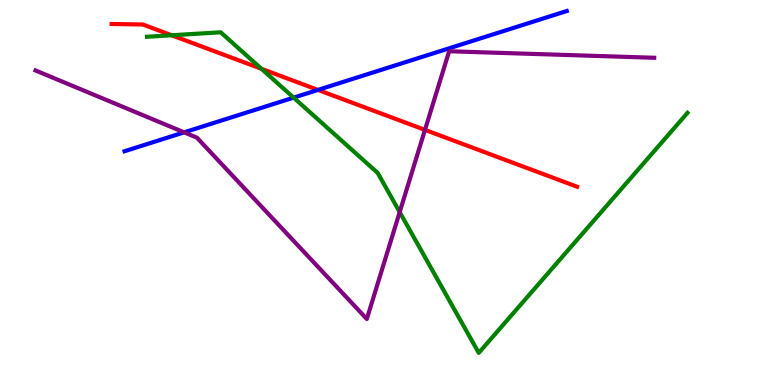[{'lines': ['blue', 'red'], 'intersections': [{'x': 4.1, 'y': 7.66}]}, {'lines': ['green', 'red'], 'intersections': [{'x': 2.22, 'y': 9.08}, {'x': 3.37, 'y': 8.21}]}, {'lines': ['purple', 'red'], 'intersections': [{'x': 5.48, 'y': 6.63}]}, {'lines': ['blue', 'green'], 'intersections': [{'x': 3.79, 'y': 7.46}]}, {'lines': ['blue', 'purple'], 'intersections': [{'x': 2.38, 'y': 6.56}]}, {'lines': ['green', 'purple'], 'intersections': [{'x': 5.16, 'y': 4.49}]}]